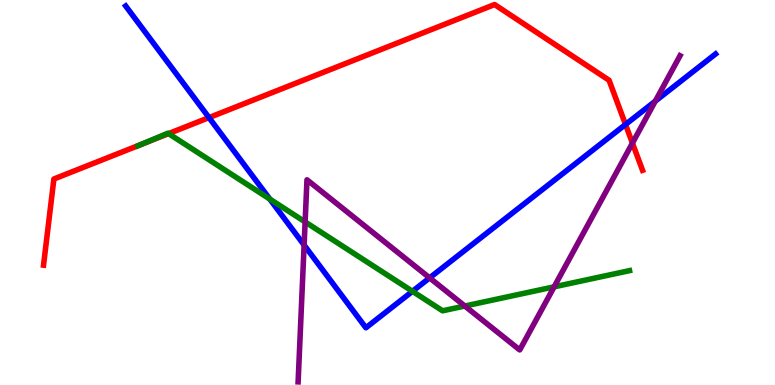[{'lines': ['blue', 'red'], 'intersections': [{'x': 2.7, 'y': 6.95}, {'x': 8.07, 'y': 6.77}]}, {'lines': ['green', 'red'], 'intersections': [{'x': 1.81, 'y': 6.24}, {'x': 2.17, 'y': 6.53}]}, {'lines': ['purple', 'red'], 'intersections': [{'x': 8.16, 'y': 6.28}]}, {'lines': ['blue', 'green'], 'intersections': [{'x': 3.48, 'y': 4.83}, {'x': 5.32, 'y': 2.43}]}, {'lines': ['blue', 'purple'], 'intersections': [{'x': 3.92, 'y': 3.64}, {'x': 5.54, 'y': 2.78}, {'x': 8.46, 'y': 7.37}]}, {'lines': ['green', 'purple'], 'intersections': [{'x': 3.94, 'y': 4.24}, {'x': 6.0, 'y': 2.05}, {'x': 7.15, 'y': 2.55}]}]